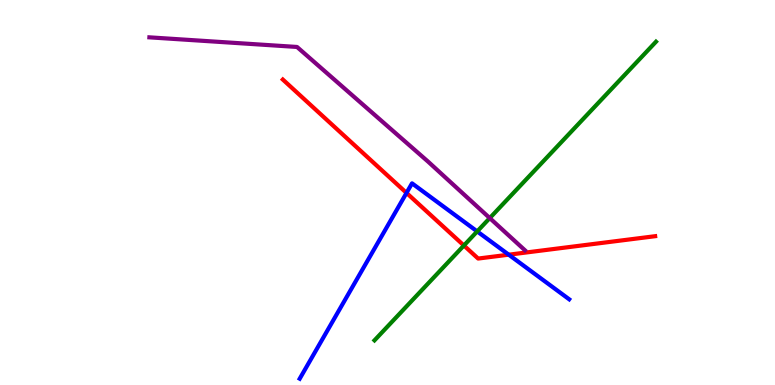[{'lines': ['blue', 'red'], 'intersections': [{'x': 5.25, 'y': 4.99}, {'x': 6.56, 'y': 3.38}]}, {'lines': ['green', 'red'], 'intersections': [{'x': 5.99, 'y': 3.62}]}, {'lines': ['purple', 'red'], 'intersections': []}, {'lines': ['blue', 'green'], 'intersections': [{'x': 6.16, 'y': 3.99}]}, {'lines': ['blue', 'purple'], 'intersections': []}, {'lines': ['green', 'purple'], 'intersections': [{'x': 6.32, 'y': 4.34}]}]